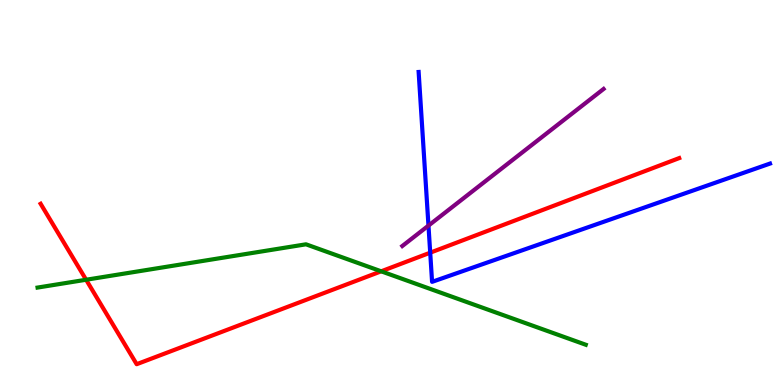[{'lines': ['blue', 'red'], 'intersections': [{'x': 5.55, 'y': 3.44}]}, {'lines': ['green', 'red'], 'intersections': [{'x': 1.11, 'y': 2.73}, {'x': 4.92, 'y': 2.95}]}, {'lines': ['purple', 'red'], 'intersections': []}, {'lines': ['blue', 'green'], 'intersections': []}, {'lines': ['blue', 'purple'], 'intersections': [{'x': 5.53, 'y': 4.14}]}, {'lines': ['green', 'purple'], 'intersections': []}]